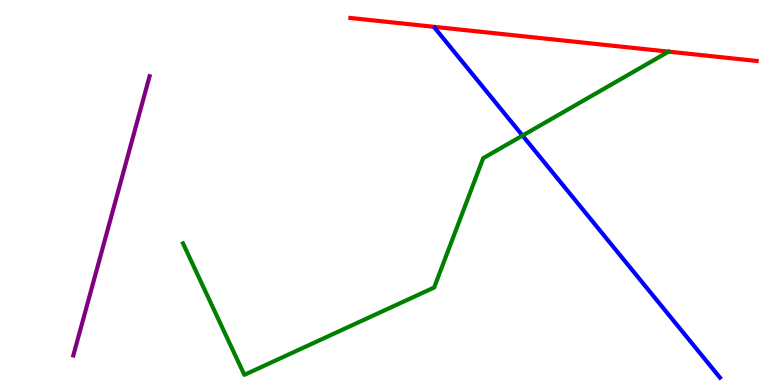[{'lines': ['blue', 'red'], 'intersections': []}, {'lines': ['green', 'red'], 'intersections': []}, {'lines': ['purple', 'red'], 'intersections': []}, {'lines': ['blue', 'green'], 'intersections': [{'x': 6.74, 'y': 6.48}]}, {'lines': ['blue', 'purple'], 'intersections': []}, {'lines': ['green', 'purple'], 'intersections': []}]